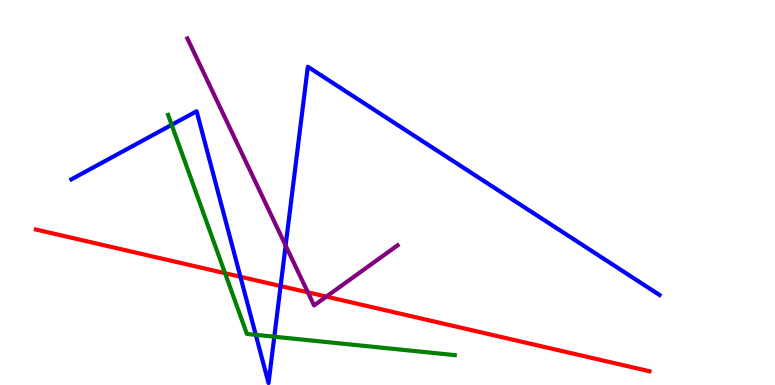[{'lines': ['blue', 'red'], 'intersections': [{'x': 3.1, 'y': 2.81}, {'x': 3.62, 'y': 2.57}]}, {'lines': ['green', 'red'], 'intersections': [{'x': 2.9, 'y': 2.9}]}, {'lines': ['purple', 'red'], 'intersections': [{'x': 3.97, 'y': 2.41}, {'x': 4.21, 'y': 2.3}]}, {'lines': ['blue', 'green'], 'intersections': [{'x': 2.22, 'y': 6.76}, {'x': 3.3, 'y': 1.3}, {'x': 3.54, 'y': 1.25}]}, {'lines': ['blue', 'purple'], 'intersections': [{'x': 3.69, 'y': 3.62}]}, {'lines': ['green', 'purple'], 'intersections': []}]